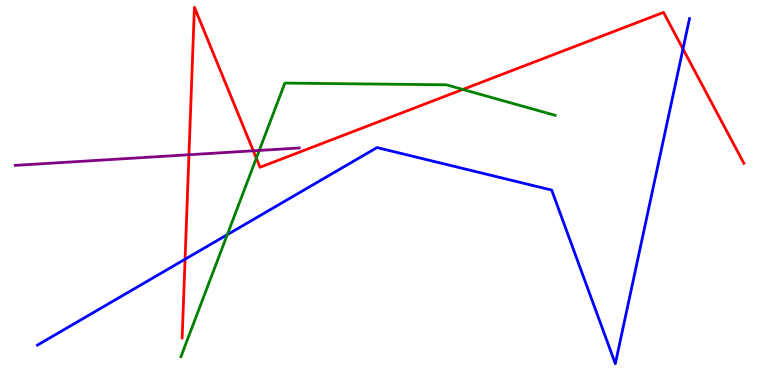[{'lines': ['blue', 'red'], 'intersections': [{'x': 2.39, 'y': 3.27}, {'x': 8.81, 'y': 8.73}]}, {'lines': ['green', 'red'], 'intersections': [{'x': 3.31, 'y': 5.89}, {'x': 5.97, 'y': 7.68}]}, {'lines': ['purple', 'red'], 'intersections': [{'x': 2.44, 'y': 5.98}, {'x': 3.27, 'y': 6.08}]}, {'lines': ['blue', 'green'], 'intersections': [{'x': 2.93, 'y': 3.9}]}, {'lines': ['blue', 'purple'], 'intersections': []}, {'lines': ['green', 'purple'], 'intersections': [{'x': 3.35, 'y': 6.09}]}]